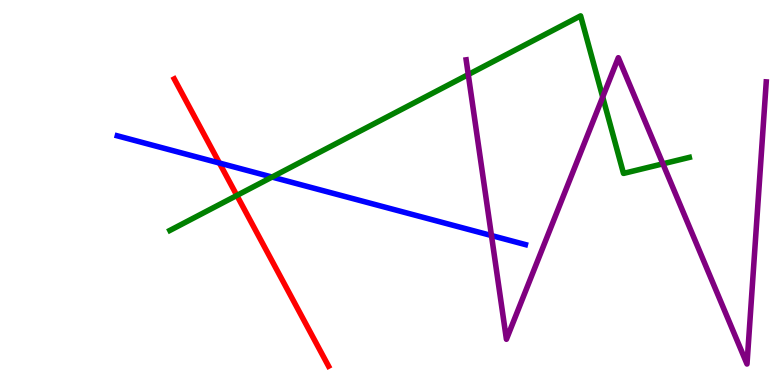[{'lines': ['blue', 'red'], 'intersections': [{'x': 2.83, 'y': 5.77}]}, {'lines': ['green', 'red'], 'intersections': [{'x': 3.06, 'y': 4.92}]}, {'lines': ['purple', 'red'], 'intersections': []}, {'lines': ['blue', 'green'], 'intersections': [{'x': 3.51, 'y': 5.4}]}, {'lines': ['blue', 'purple'], 'intersections': [{'x': 6.34, 'y': 3.88}]}, {'lines': ['green', 'purple'], 'intersections': [{'x': 6.04, 'y': 8.06}, {'x': 7.78, 'y': 7.48}, {'x': 8.55, 'y': 5.74}]}]